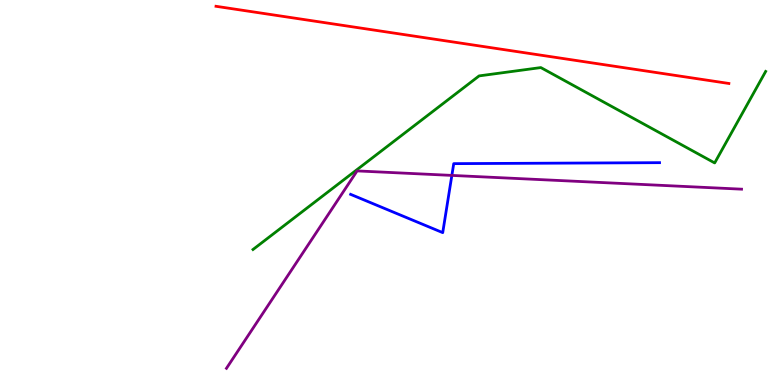[{'lines': ['blue', 'red'], 'intersections': []}, {'lines': ['green', 'red'], 'intersections': []}, {'lines': ['purple', 'red'], 'intersections': []}, {'lines': ['blue', 'green'], 'intersections': []}, {'lines': ['blue', 'purple'], 'intersections': [{'x': 5.83, 'y': 5.44}]}, {'lines': ['green', 'purple'], 'intersections': []}]